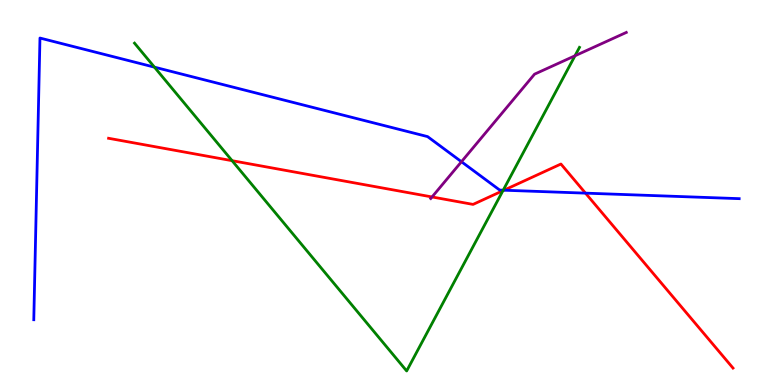[{'lines': ['blue', 'red'], 'intersections': [{'x': 6.5, 'y': 5.06}, {'x': 7.55, 'y': 4.98}]}, {'lines': ['green', 'red'], 'intersections': [{'x': 2.99, 'y': 5.83}, {'x': 6.49, 'y': 5.05}]}, {'lines': ['purple', 'red'], 'intersections': [{'x': 5.57, 'y': 4.88}]}, {'lines': ['blue', 'green'], 'intersections': [{'x': 1.99, 'y': 8.26}, {'x': 6.49, 'y': 5.06}]}, {'lines': ['blue', 'purple'], 'intersections': [{'x': 5.95, 'y': 5.8}]}, {'lines': ['green', 'purple'], 'intersections': [{'x': 7.42, 'y': 8.55}]}]